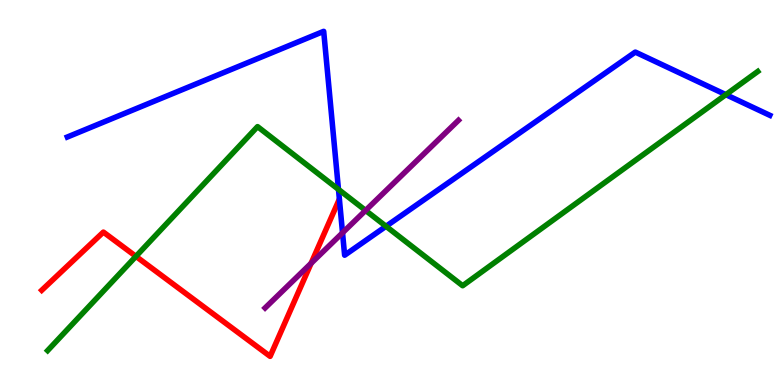[{'lines': ['blue', 'red'], 'intersections': []}, {'lines': ['green', 'red'], 'intersections': [{'x': 1.75, 'y': 3.34}]}, {'lines': ['purple', 'red'], 'intersections': [{'x': 4.01, 'y': 3.16}]}, {'lines': ['blue', 'green'], 'intersections': [{'x': 4.37, 'y': 5.08}, {'x': 4.98, 'y': 4.12}, {'x': 9.37, 'y': 7.54}]}, {'lines': ['blue', 'purple'], 'intersections': [{'x': 4.42, 'y': 3.95}]}, {'lines': ['green', 'purple'], 'intersections': [{'x': 4.72, 'y': 4.53}]}]